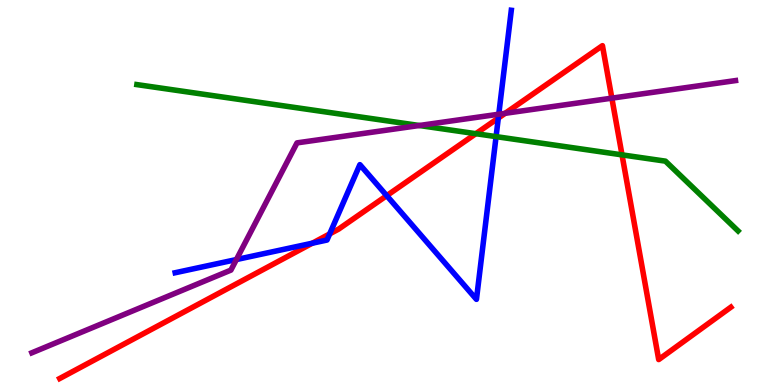[{'lines': ['blue', 'red'], 'intersections': [{'x': 4.03, 'y': 3.68}, {'x': 4.25, 'y': 3.92}, {'x': 4.99, 'y': 4.92}, {'x': 6.43, 'y': 6.93}]}, {'lines': ['green', 'red'], 'intersections': [{'x': 6.14, 'y': 6.53}, {'x': 8.03, 'y': 5.98}]}, {'lines': ['purple', 'red'], 'intersections': [{'x': 6.52, 'y': 7.06}, {'x': 7.89, 'y': 7.45}]}, {'lines': ['blue', 'green'], 'intersections': [{'x': 6.4, 'y': 6.45}]}, {'lines': ['blue', 'purple'], 'intersections': [{'x': 3.05, 'y': 3.26}, {'x': 6.44, 'y': 7.03}]}, {'lines': ['green', 'purple'], 'intersections': [{'x': 5.41, 'y': 6.74}]}]